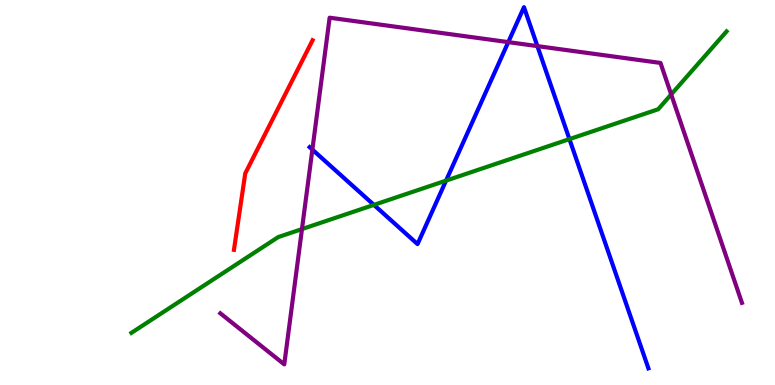[{'lines': ['blue', 'red'], 'intersections': []}, {'lines': ['green', 'red'], 'intersections': []}, {'lines': ['purple', 'red'], 'intersections': []}, {'lines': ['blue', 'green'], 'intersections': [{'x': 4.82, 'y': 4.68}, {'x': 5.76, 'y': 5.31}, {'x': 7.35, 'y': 6.39}]}, {'lines': ['blue', 'purple'], 'intersections': [{'x': 4.03, 'y': 6.11}, {'x': 6.56, 'y': 8.91}, {'x': 6.93, 'y': 8.8}]}, {'lines': ['green', 'purple'], 'intersections': [{'x': 3.9, 'y': 4.05}, {'x': 8.66, 'y': 7.55}]}]